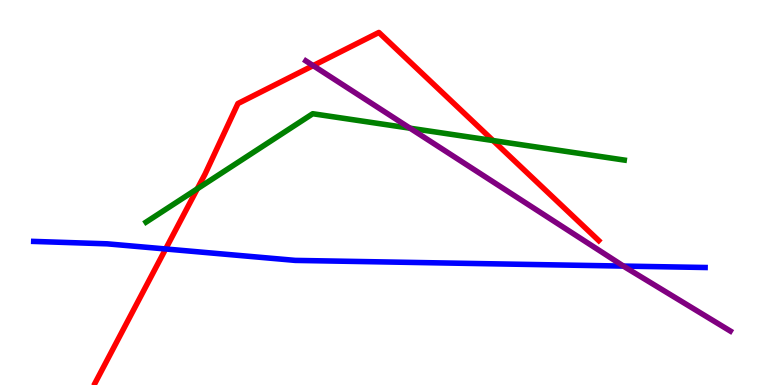[{'lines': ['blue', 'red'], 'intersections': [{'x': 2.14, 'y': 3.53}]}, {'lines': ['green', 'red'], 'intersections': [{'x': 2.55, 'y': 5.1}, {'x': 6.36, 'y': 6.35}]}, {'lines': ['purple', 'red'], 'intersections': [{'x': 4.04, 'y': 8.3}]}, {'lines': ['blue', 'green'], 'intersections': []}, {'lines': ['blue', 'purple'], 'intersections': [{'x': 8.04, 'y': 3.09}]}, {'lines': ['green', 'purple'], 'intersections': [{'x': 5.29, 'y': 6.67}]}]